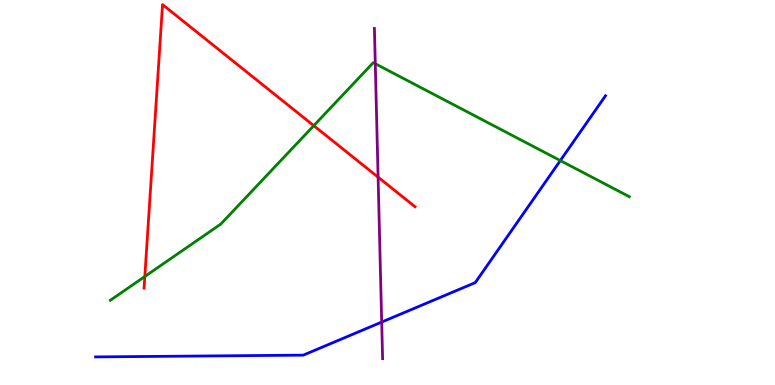[{'lines': ['blue', 'red'], 'intersections': []}, {'lines': ['green', 'red'], 'intersections': [{'x': 1.87, 'y': 2.82}, {'x': 4.05, 'y': 6.74}]}, {'lines': ['purple', 'red'], 'intersections': [{'x': 4.88, 'y': 5.4}]}, {'lines': ['blue', 'green'], 'intersections': [{'x': 7.23, 'y': 5.83}]}, {'lines': ['blue', 'purple'], 'intersections': [{'x': 4.93, 'y': 1.63}]}, {'lines': ['green', 'purple'], 'intersections': [{'x': 4.84, 'y': 8.35}]}]